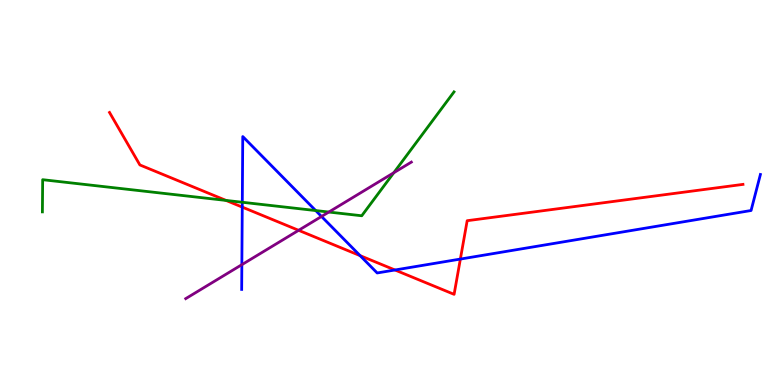[{'lines': ['blue', 'red'], 'intersections': [{'x': 3.13, 'y': 4.62}, {'x': 4.65, 'y': 3.36}, {'x': 5.1, 'y': 2.99}, {'x': 5.94, 'y': 3.27}]}, {'lines': ['green', 'red'], 'intersections': [{'x': 2.92, 'y': 4.79}]}, {'lines': ['purple', 'red'], 'intersections': [{'x': 3.85, 'y': 4.02}]}, {'lines': ['blue', 'green'], 'intersections': [{'x': 3.13, 'y': 4.75}, {'x': 4.07, 'y': 4.53}]}, {'lines': ['blue', 'purple'], 'intersections': [{'x': 3.12, 'y': 3.13}, {'x': 4.15, 'y': 4.38}]}, {'lines': ['green', 'purple'], 'intersections': [{'x': 4.24, 'y': 4.49}, {'x': 5.08, 'y': 5.51}]}]